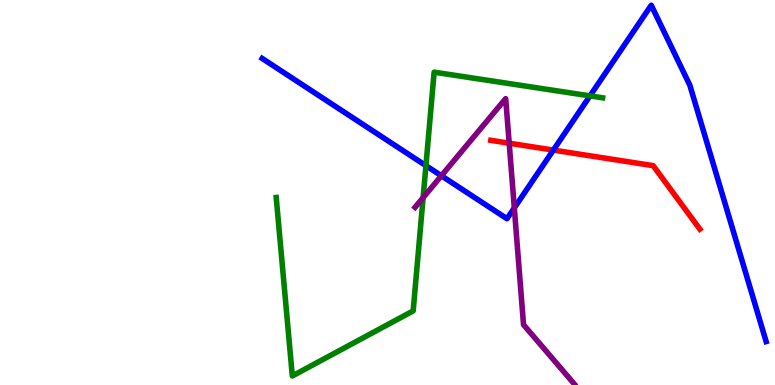[{'lines': ['blue', 'red'], 'intersections': [{'x': 7.14, 'y': 6.1}]}, {'lines': ['green', 'red'], 'intersections': []}, {'lines': ['purple', 'red'], 'intersections': [{'x': 6.57, 'y': 6.28}]}, {'lines': ['blue', 'green'], 'intersections': [{'x': 5.5, 'y': 5.7}, {'x': 7.61, 'y': 7.51}]}, {'lines': ['blue', 'purple'], 'intersections': [{'x': 5.7, 'y': 5.43}, {'x': 6.64, 'y': 4.6}]}, {'lines': ['green', 'purple'], 'intersections': [{'x': 5.46, 'y': 4.87}]}]